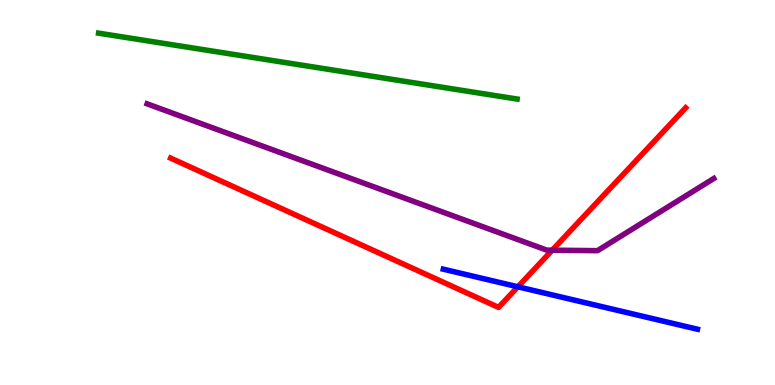[{'lines': ['blue', 'red'], 'intersections': [{'x': 6.68, 'y': 2.55}]}, {'lines': ['green', 'red'], 'intersections': []}, {'lines': ['purple', 'red'], 'intersections': [{'x': 7.13, 'y': 3.5}]}, {'lines': ['blue', 'green'], 'intersections': []}, {'lines': ['blue', 'purple'], 'intersections': []}, {'lines': ['green', 'purple'], 'intersections': []}]